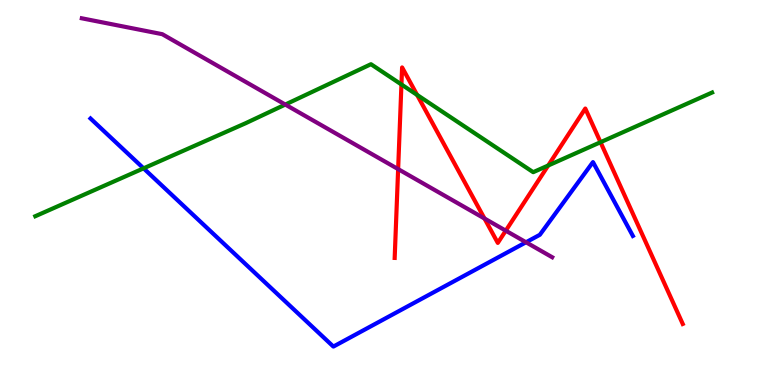[{'lines': ['blue', 'red'], 'intersections': []}, {'lines': ['green', 'red'], 'intersections': [{'x': 5.18, 'y': 7.81}, {'x': 5.38, 'y': 7.53}, {'x': 7.07, 'y': 5.7}, {'x': 7.75, 'y': 6.31}]}, {'lines': ['purple', 'red'], 'intersections': [{'x': 5.14, 'y': 5.61}, {'x': 6.25, 'y': 4.32}, {'x': 6.53, 'y': 4.01}]}, {'lines': ['blue', 'green'], 'intersections': [{'x': 1.85, 'y': 5.63}]}, {'lines': ['blue', 'purple'], 'intersections': [{'x': 6.79, 'y': 3.71}]}, {'lines': ['green', 'purple'], 'intersections': [{'x': 3.68, 'y': 7.28}]}]